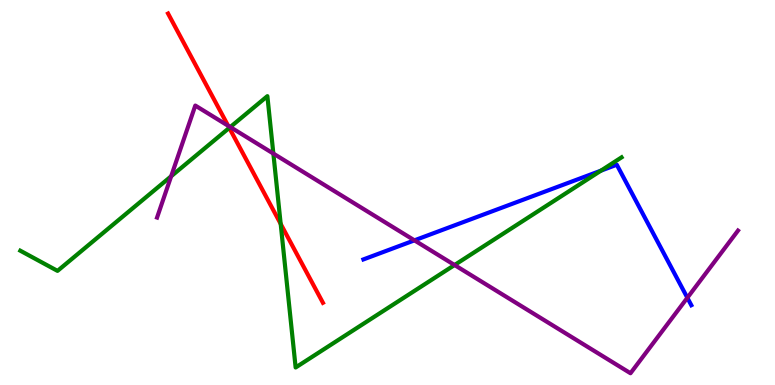[{'lines': ['blue', 'red'], 'intersections': []}, {'lines': ['green', 'red'], 'intersections': [{'x': 2.96, 'y': 6.68}, {'x': 3.62, 'y': 4.18}]}, {'lines': ['purple', 'red'], 'intersections': [{'x': 2.94, 'y': 6.73}]}, {'lines': ['blue', 'green'], 'intersections': [{'x': 7.75, 'y': 5.57}]}, {'lines': ['blue', 'purple'], 'intersections': [{'x': 5.35, 'y': 3.76}, {'x': 8.87, 'y': 2.27}]}, {'lines': ['green', 'purple'], 'intersections': [{'x': 2.21, 'y': 5.42}, {'x': 2.97, 'y': 6.7}, {'x': 3.53, 'y': 6.01}, {'x': 5.87, 'y': 3.12}]}]